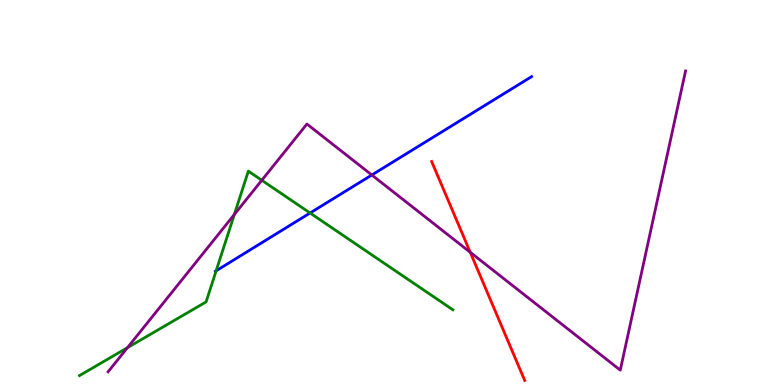[{'lines': ['blue', 'red'], 'intersections': []}, {'lines': ['green', 'red'], 'intersections': []}, {'lines': ['purple', 'red'], 'intersections': [{'x': 6.07, 'y': 3.45}]}, {'lines': ['blue', 'green'], 'intersections': [{'x': 2.79, 'y': 2.97}, {'x': 4.0, 'y': 4.47}]}, {'lines': ['blue', 'purple'], 'intersections': [{'x': 4.8, 'y': 5.45}]}, {'lines': ['green', 'purple'], 'intersections': [{'x': 1.64, 'y': 0.969}, {'x': 3.02, 'y': 4.43}, {'x': 3.38, 'y': 5.32}]}]